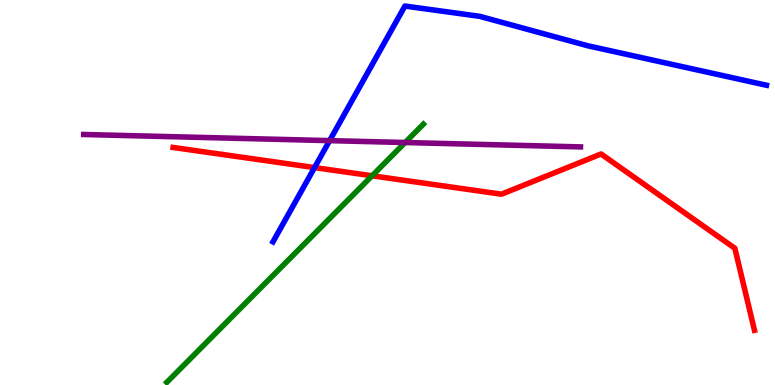[{'lines': ['blue', 'red'], 'intersections': [{'x': 4.06, 'y': 5.65}]}, {'lines': ['green', 'red'], 'intersections': [{'x': 4.8, 'y': 5.43}]}, {'lines': ['purple', 'red'], 'intersections': []}, {'lines': ['blue', 'green'], 'intersections': []}, {'lines': ['blue', 'purple'], 'intersections': [{'x': 4.25, 'y': 6.35}]}, {'lines': ['green', 'purple'], 'intersections': [{'x': 5.23, 'y': 6.3}]}]